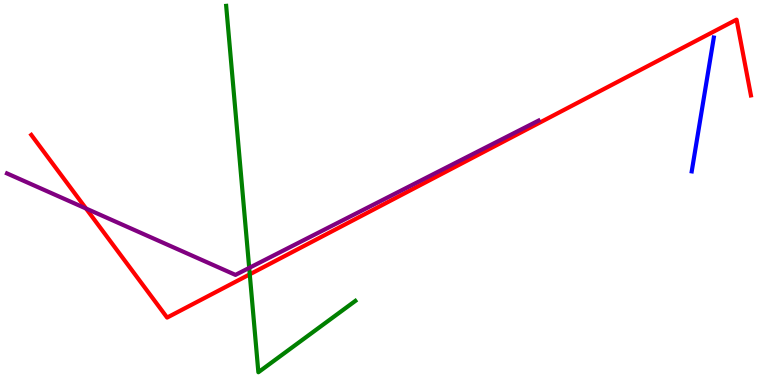[{'lines': ['blue', 'red'], 'intersections': []}, {'lines': ['green', 'red'], 'intersections': [{'x': 3.22, 'y': 2.87}]}, {'lines': ['purple', 'red'], 'intersections': [{'x': 1.11, 'y': 4.58}]}, {'lines': ['blue', 'green'], 'intersections': []}, {'lines': ['blue', 'purple'], 'intersections': []}, {'lines': ['green', 'purple'], 'intersections': [{'x': 3.22, 'y': 3.04}]}]